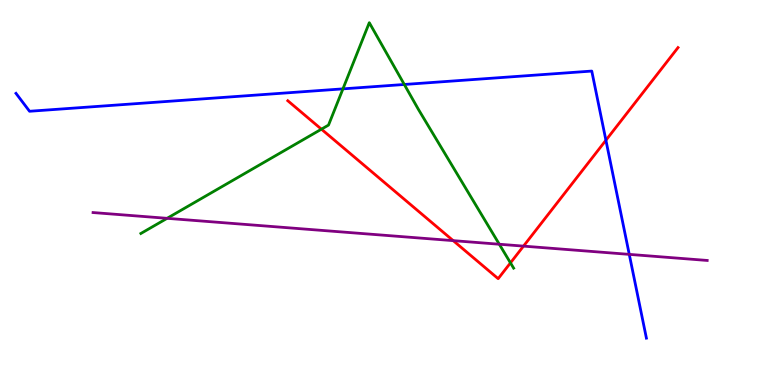[{'lines': ['blue', 'red'], 'intersections': [{'x': 7.82, 'y': 6.36}]}, {'lines': ['green', 'red'], 'intersections': [{'x': 4.15, 'y': 6.64}, {'x': 6.59, 'y': 3.17}]}, {'lines': ['purple', 'red'], 'intersections': [{'x': 5.85, 'y': 3.75}, {'x': 6.75, 'y': 3.61}]}, {'lines': ['blue', 'green'], 'intersections': [{'x': 4.43, 'y': 7.69}, {'x': 5.22, 'y': 7.81}]}, {'lines': ['blue', 'purple'], 'intersections': [{'x': 8.12, 'y': 3.39}]}, {'lines': ['green', 'purple'], 'intersections': [{'x': 2.16, 'y': 4.33}, {'x': 6.44, 'y': 3.66}]}]